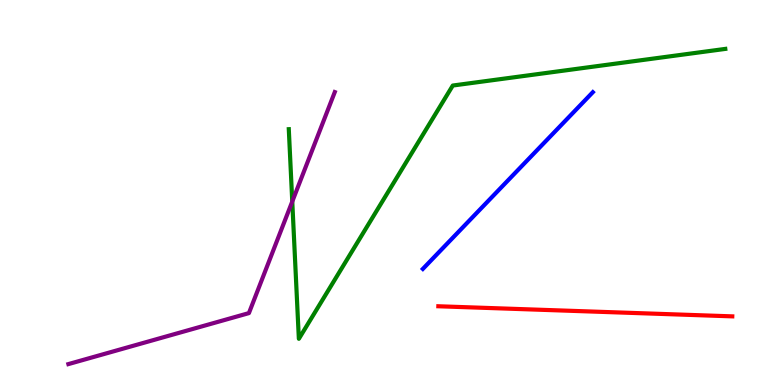[{'lines': ['blue', 'red'], 'intersections': []}, {'lines': ['green', 'red'], 'intersections': []}, {'lines': ['purple', 'red'], 'intersections': []}, {'lines': ['blue', 'green'], 'intersections': []}, {'lines': ['blue', 'purple'], 'intersections': []}, {'lines': ['green', 'purple'], 'intersections': [{'x': 3.77, 'y': 4.77}]}]